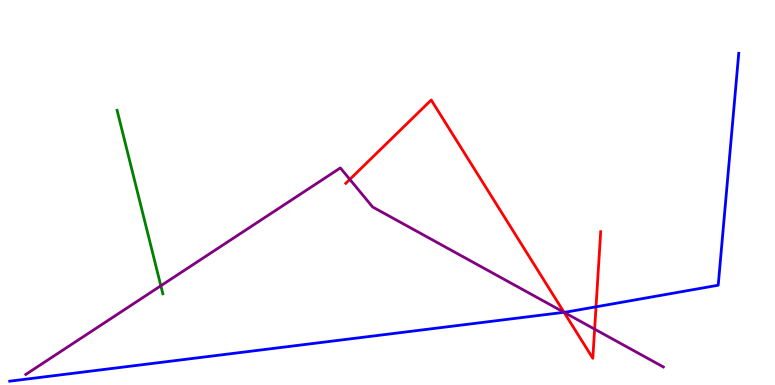[{'lines': ['blue', 'red'], 'intersections': [{'x': 7.28, 'y': 1.89}, {'x': 7.69, 'y': 2.03}]}, {'lines': ['green', 'red'], 'intersections': []}, {'lines': ['purple', 'red'], 'intersections': [{'x': 4.51, 'y': 5.34}, {'x': 7.28, 'y': 1.89}, {'x': 7.67, 'y': 1.45}]}, {'lines': ['blue', 'green'], 'intersections': []}, {'lines': ['blue', 'purple'], 'intersections': [{'x': 7.28, 'y': 1.89}]}, {'lines': ['green', 'purple'], 'intersections': [{'x': 2.08, 'y': 2.58}]}]